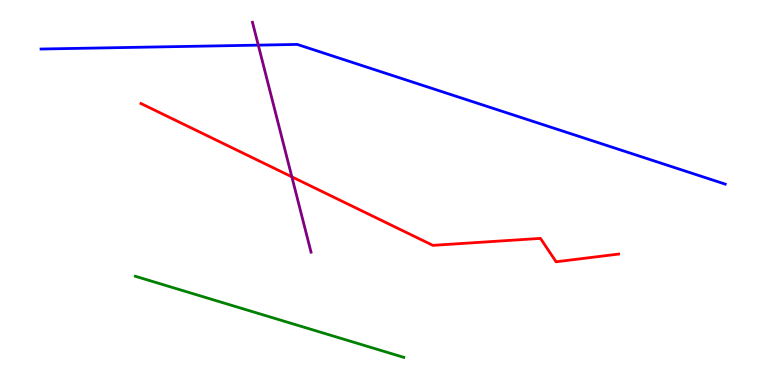[{'lines': ['blue', 'red'], 'intersections': []}, {'lines': ['green', 'red'], 'intersections': []}, {'lines': ['purple', 'red'], 'intersections': [{'x': 3.77, 'y': 5.41}]}, {'lines': ['blue', 'green'], 'intersections': []}, {'lines': ['blue', 'purple'], 'intersections': [{'x': 3.33, 'y': 8.83}]}, {'lines': ['green', 'purple'], 'intersections': []}]